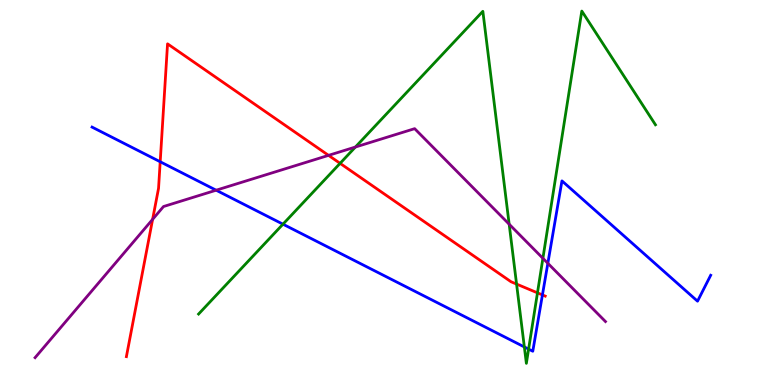[{'lines': ['blue', 'red'], 'intersections': [{'x': 2.07, 'y': 5.8}, {'x': 7.0, 'y': 2.34}]}, {'lines': ['green', 'red'], 'intersections': [{'x': 4.39, 'y': 5.76}, {'x': 6.67, 'y': 2.62}, {'x': 6.94, 'y': 2.39}]}, {'lines': ['purple', 'red'], 'intersections': [{'x': 1.97, 'y': 4.3}, {'x': 4.24, 'y': 5.96}]}, {'lines': ['blue', 'green'], 'intersections': [{'x': 3.65, 'y': 4.18}, {'x': 6.77, 'y': 0.988}, {'x': 6.82, 'y': 0.932}]}, {'lines': ['blue', 'purple'], 'intersections': [{'x': 2.79, 'y': 5.06}, {'x': 7.07, 'y': 3.16}]}, {'lines': ['green', 'purple'], 'intersections': [{'x': 4.59, 'y': 6.18}, {'x': 6.57, 'y': 4.18}, {'x': 7.01, 'y': 3.29}]}]